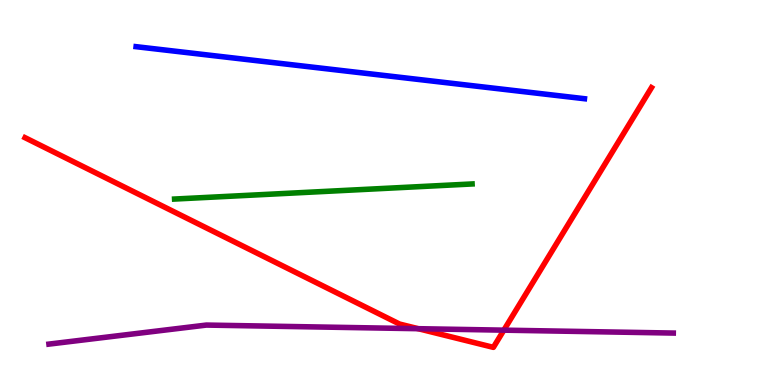[{'lines': ['blue', 'red'], 'intersections': []}, {'lines': ['green', 'red'], 'intersections': []}, {'lines': ['purple', 'red'], 'intersections': [{'x': 5.4, 'y': 1.46}, {'x': 6.5, 'y': 1.42}]}, {'lines': ['blue', 'green'], 'intersections': []}, {'lines': ['blue', 'purple'], 'intersections': []}, {'lines': ['green', 'purple'], 'intersections': []}]